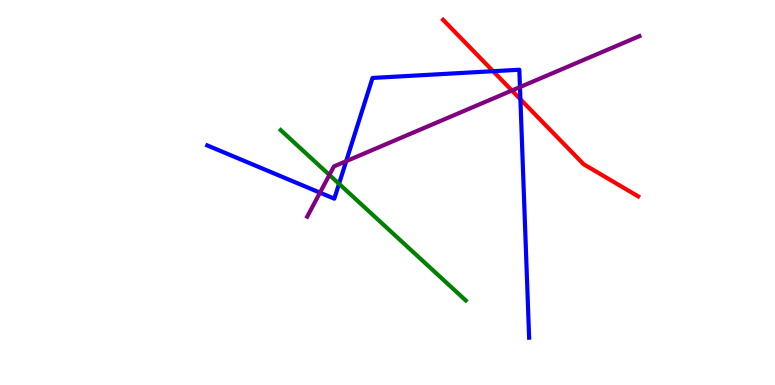[{'lines': ['blue', 'red'], 'intersections': [{'x': 6.36, 'y': 8.15}, {'x': 6.71, 'y': 7.42}]}, {'lines': ['green', 'red'], 'intersections': []}, {'lines': ['purple', 'red'], 'intersections': [{'x': 6.61, 'y': 7.65}]}, {'lines': ['blue', 'green'], 'intersections': [{'x': 4.37, 'y': 5.23}]}, {'lines': ['blue', 'purple'], 'intersections': [{'x': 4.13, 'y': 5.0}, {'x': 4.47, 'y': 5.81}, {'x': 6.71, 'y': 7.74}]}, {'lines': ['green', 'purple'], 'intersections': [{'x': 4.25, 'y': 5.46}]}]